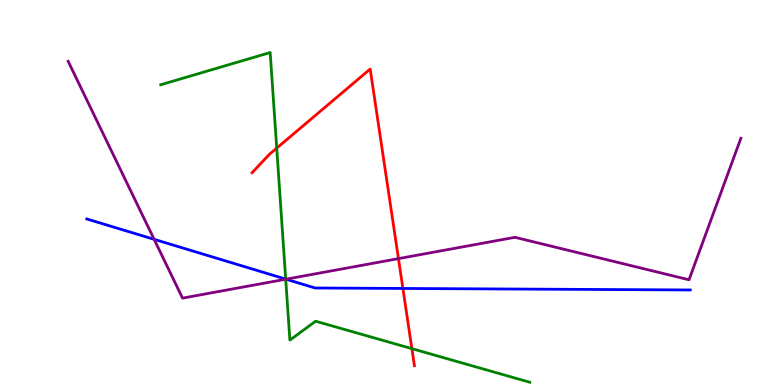[{'lines': ['blue', 'red'], 'intersections': [{'x': 5.2, 'y': 2.51}]}, {'lines': ['green', 'red'], 'intersections': [{'x': 3.57, 'y': 6.15}, {'x': 5.31, 'y': 0.944}]}, {'lines': ['purple', 'red'], 'intersections': [{'x': 5.14, 'y': 3.28}]}, {'lines': ['blue', 'green'], 'intersections': [{'x': 3.69, 'y': 2.75}]}, {'lines': ['blue', 'purple'], 'intersections': [{'x': 1.99, 'y': 3.78}, {'x': 3.69, 'y': 2.75}]}, {'lines': ['green', 'purple'], 'intersections': [{'x': 3.69, 'y': 2.75}]}]